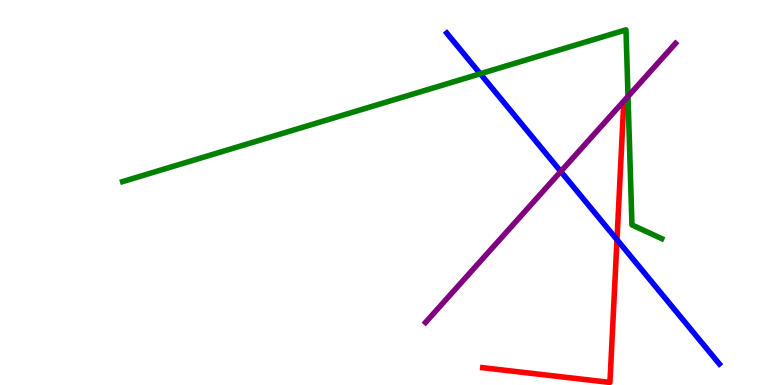[{'lines': ['blue', 'red'], 'intersections': [{'x': 7.96, 'y': 3.77}]}, {'lines': ['green', 'red'], 'intersections': []}, {'lines': ['purple', 'red'], 'intersections': []}, {'lines': ['blue', 'green'], 'intersections': [{'x': 6.2, 'y': 8.08}]}, {'lines': ['blue', 'purple'], 'intersections': [{'x': 7.24, 'y': 5.55}]}, {'lines': ['green', 'purple'], 'intersections': [{'x': 8.1, 'y': 7.5}]}]